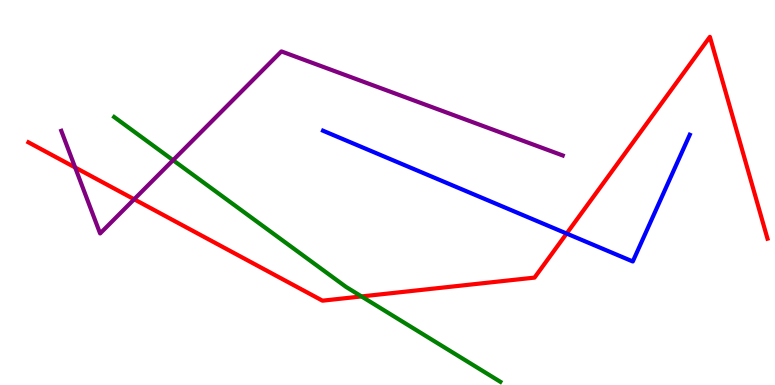[{'lines': ['blue', 'red'], 'intersections': [{'x': 7.31, 'y': 3.93}]}, {'lines': ['green', 'red'], 'intersections': [{'x': 4.66, 'y': 2.3}]}, {'lines': ['purple', 'red'], 'intersections': [{'x': 0.97, 'y': 5.65}, {'x': 1.73, 'y': 4.82}]}, {'lines': ['blue', 'green'], 'intersections': []}, {'lines': ['blue', 'purple'], 'intersections': []}, {'lines': ['green', 'purple'], 'intersections': [{'x': 2.23, 'y': 5.84}]}]